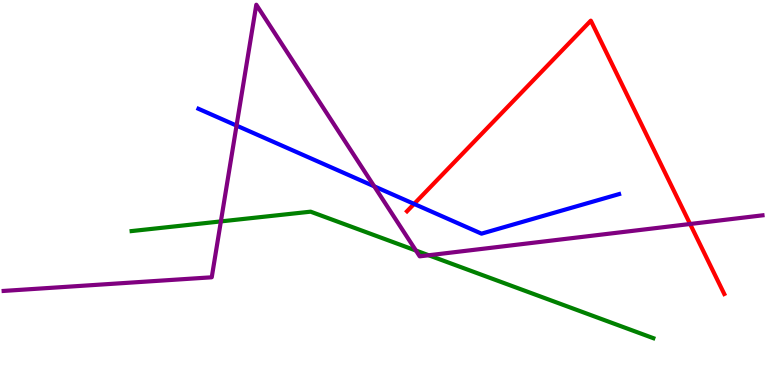[{'lines': ['blue', 'red'], 'intersections': [{'x': 5.34, 'y': 4.7}]}, {'lines': ['green', 'red'], 'intersections': []}, {'lines': ['purple', 'red'], 'intersections': [{'x': 8.9, 'y': 4.18}]}, {'lines': ['blue', 'green'], 'intersections': []}, {'lines': ['blue', 'purple'], 'intersections': [{'x': 3.05, 'y': 6.74}, {'x': 4.83, 'y': 5.16}]}, {'lines': ['green', 'purple'], 'intersections': [{'x': 2.85, 'y': 4.25}, {'x': 5.37, 'y': 3.49}, {'x': 5.53, 'y': 3.37}]}]